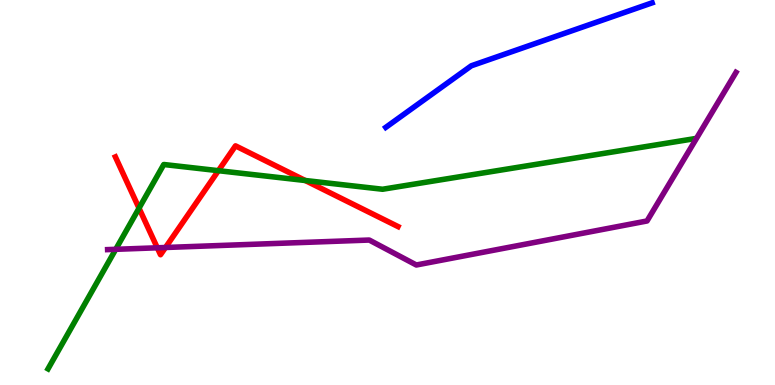[{'lines': ['blue', 'red'], 'intersections': []}, {'lines': ['green', 'red'], 'intersections': [{'x': 1.79, 'y': 4.59}, {'x': 2.82, 'y': 5.57}, {'x': 3.94, 'y': 5.31}]}, {'lines': ['purple', 'red'], 'intersections': [{'x': 2.03, 'y': 3.56}, {'x': 2.14, 'y': 3.57}]}, {'lines': ['blue', 'green'], 'intersections': []}, {'lines': ['blue', 'purple'], 'intersections': []}, {'lines': ['green', 'purple'], 'intersections': [{'x': 1.49, 'y': 3.52}]}]